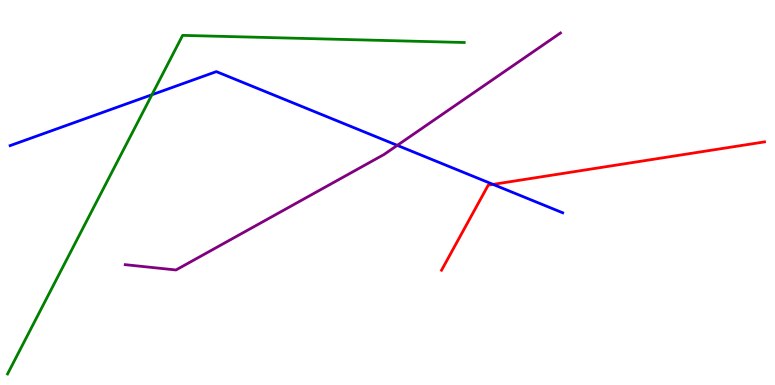[{'lines': ['blue', 'red'], 'intersections': [{'x': 6.36, 'y': 5.21}]}, {'lines': ['green', 'red'], 'intersections': []}, {'lines': ['purple', 'red'], 'intersections': []}, {'lines': ['blue', 'green'], 'intersections': [{'x': 1.96, 'y': 7.54}]}, {'lines': ['blue', 'purple'], 'intersections': [{'x': 5.13, 'y': 6.22}]}, {'lines': ['green', 'purple'], 'intersections': []}]